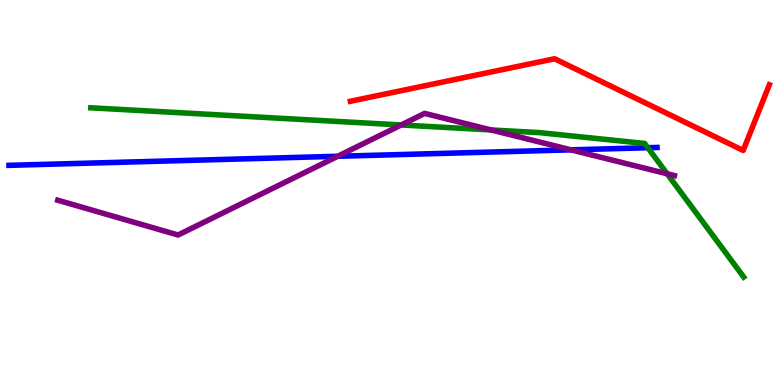[{'lines': ['blue', 'red'], 'intersections': []}, {'lines': ['green', 'red'], 'intersections': []}, {'lines': ['purple', 'red'], 'intersections': []}, {'lines': ['blue', 'green'], 'intersections': [{'x': 8.36, 'y': 6.16}]}, {'lines': ['blue', 'purple'], 'intersections': [{'x': 4.36, 'y': 5.94}, {'x': 7.37, 'y': 6.11}]}, {'lines': ['green', 'purple'], 'intersections': [{'x': 5.18, 'y': 6.75}, {'x': 6.34, 'y': 6.62}, {'x': 8.61, 'y': 5.49}]}]